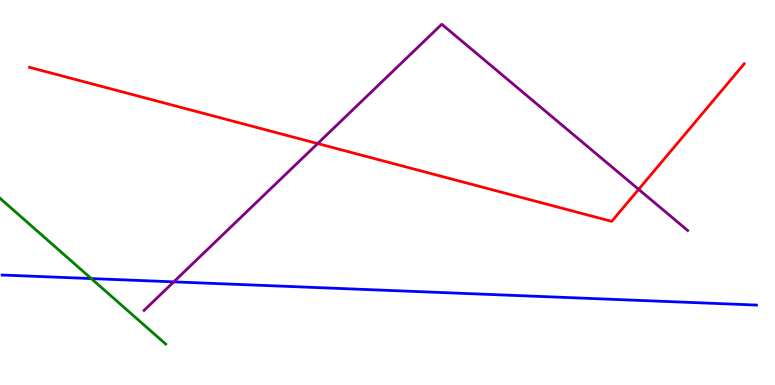[{'lines': ['blue', 'red'], 'intersections': []}, {'lines': ['green', 'red'], 'intersections': []}, {'lines': ['purple', 'red'], 'intersections': [{'x': 4.1, 'y': 6.27}, {'x': 8.24, 'y': 5.08}]}, {'lines': ['blue', 'green'], 'intersections': [{'x': 1.18, 'y': 2.76}]}, {'lines': ['blue', 'purple'], 'intersections': [{'x': 2.24, 'y': 2.68}]}, {'lines': ['green', 'purple'], 'intersections': []}]